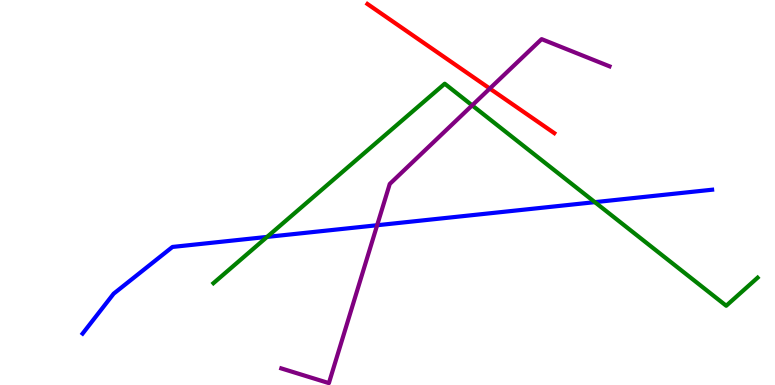[{'lines': ['blue', 'red'], 'intersections': []}, {'lines': ['green', 'red'], 'intersections': []}, {'lines': ['purple', 'red'], 'intersections': [{'x': 6.32, 'y': 7.7}]}, {'lines': ['blue', 'green'], 'intersections': [{'x': 3.45, 'y': 3.85}, {'x': 7.68, 'y': 4.75}]}, {'lines': ['blue', 'purple'], 'intersections': [{'x': 4.87, 'y': 4.15}]}, {'lines': ['green', 'purple'], 'intersections': [{'x': 6.09, 'y': 7.26}]}]